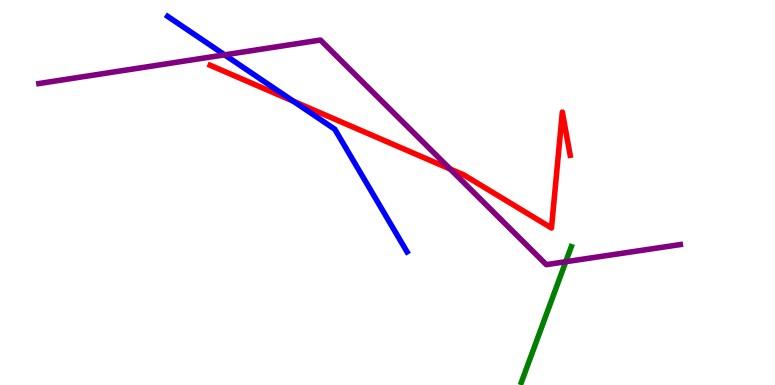[{'lines': ['blue', 'red'], 'intersections': [{'x': 3.79, 'y': 7.37}]}, {'lines': ['green', 'red'], 'intersections': []}, {'lines': ['purple', 'red'], 'intersections': [{'x': 5.81, 'y': 5.61}]}, {'lines': ['blue', 'green'], 'intersections': []}, {'lines': ['blue', 'purple'], 'intersections': [{'x': 2.9, 'y': 8.58}]}, {'lines': ['green', 'purple'], 'intersections': [{'x': 7.3, 'y': 3.2}]}]